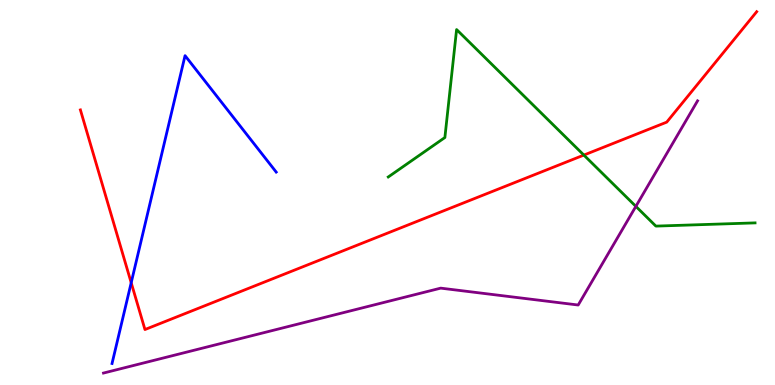[{'lines': ['blue', 'red'], 'intersections': [{'x': 1.69, 'y': 2.66}]}, {'lines': ['green', 'red'], 'intersections': [{'x': 7.53, 'y': 5.97}]}, {'lines': ['purple', 'red'], 'intersections': []}, {'lines': ['blue', 'green'], 'intersections': []}, {'lines': ['blue', 'purple'], 'intersections': []}, {'lines': ['green', 'purple'], 'intersections': [{'x': 8.2, 'y': 4.64}]}]